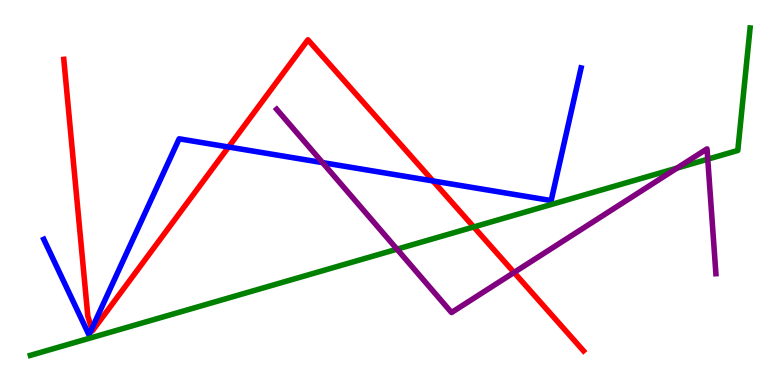[{'lines': ['blue', 'red'], 'intersections': [{'x': 1.18, 'y': 1.46}, {'x': 2.95, 'y': 6.18}, {'x': 5.59, 'y': 5.3}]}, {'lines': ['green', 'red'], 'intersections': [{'x': 6.11, 'y': 4.11}]}, {'lines': ['purple', 'red'], 'intersections': [{'x': 6.63, 'y': 2.92}]}, {'lines': ['blue', 'green'], 'intersections': []}, {'lines': ['blue', 'purple'], 'intersections': [{'x': 4.16, 'y': 5.78}]}, {'lines': ['green', 'purple'], 'intersections': [{'x': 5.12, 'y': 3.53}, {'x': 8.74, 'y': 5.63}, {'x': 9.13, 'y': 5.87}]}]